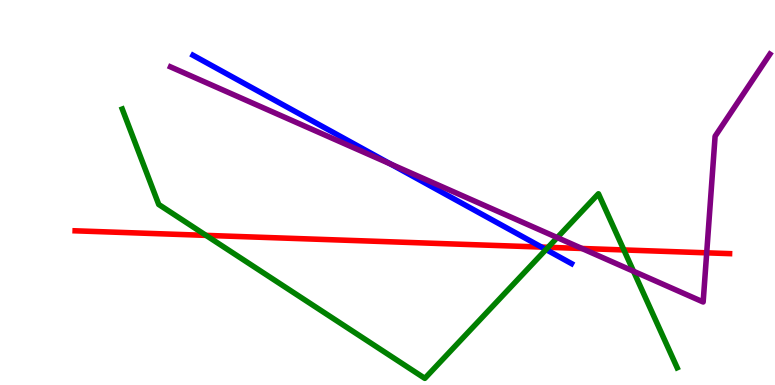[{'lines': ['blue', 'red'], 'intersections': [{'x': 6.99, 'y': 3.58}]}, {'lines': ['green', 'red'], 'intersections': [{'x': 2.66, 'y': 3.89}, {'x': 7.07, 'y': 3.58}, {'x': 8.05, 'y': 3.51}]}, {'lines': ['purple', 'red'], 'intersections': [{'x': 7.51, 'y': 3.55}, {'x': 9.12, 'y': 3.43}]}, {'lines': ['blue', 'green'], 'intersections': [{'x': 7.05, 'y': 3.52}]}, {'lines': ['blue', 'purple'], 'intersections': [{'x': 5.04, 'y': 5.74}]}, {'lines': ['green', 'purple'], 'intersections': [{'x': 7.19, 'y': 3.83}, {'x': 8.17, 'y': 2.96}]}]